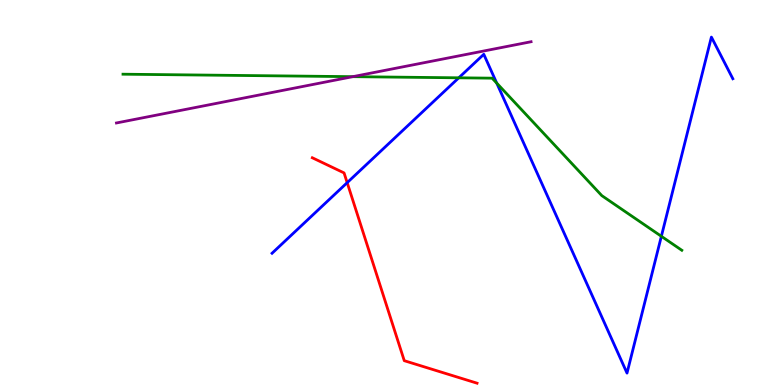[{'lines': ['blue', 'red'], 'intersections': [{'x': 4.48, 'y': 5.26}]}, {'lines': ['green', 'red'], 'intersections': []}, {'lines': ['purple', 'red'], 'intersections': []}, {'lines': ['blue', 'green'], 'intersections': [{'x': 5.92, 'y': 7.98}, {'x': 6.41, 'y': 7.84}, {'x': 8.53, 'y': 3.86}]}, {'lines': ['blue', 'purple'], 'intersections': []}, {'lines': ['green', 'purple'], 'intersections': [{'x': 4.55, 'y': 8.01}]}]